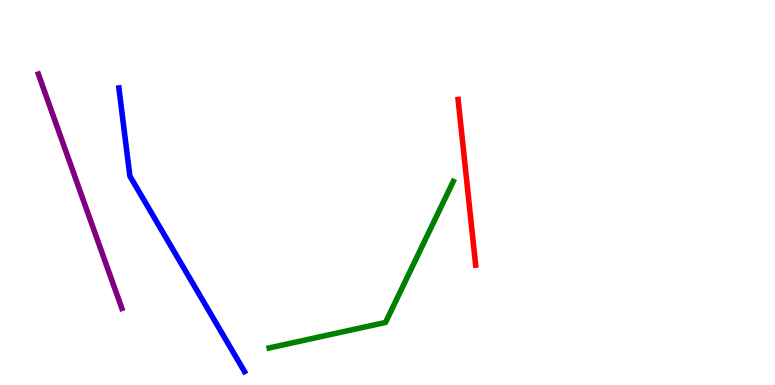[{'lines': ['blue', 'red'], 'intersections': []}, {'lines': ['green', 'red'], 'intersections': []}, {'lines': ['purple', 'red'], 'intersections': []}, {'lines': ['blue', 'green'], 'intersections': []}, {'lines': ['blue', 'purple'], 'intersections': []}, {'lines': ['green', 'purple'], 'intersections': []}]